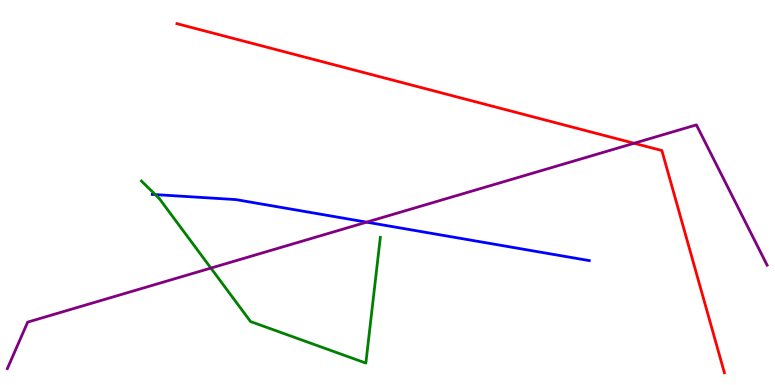[{'lines': ['blue', 'red'], 'intersections': []}, {'lines': ['green', 'red'], 'intersections': []}, {'lines': ['purple', 'red'], 'intersections': [{'x': 8.18, 'y': 6.28}]}, {'lines': ['blue', 'green'], 'intersections': [{'x': 2.0, 'y': 4.95}]}, {'lines': ['blue', 'purple'], 'intersections': [{'x': 4.73, 'y': 4.23}]}, {'lines': ['green', 'purple'], 'intersections': [{'x': 2.72, 'y': 3.04}]}]